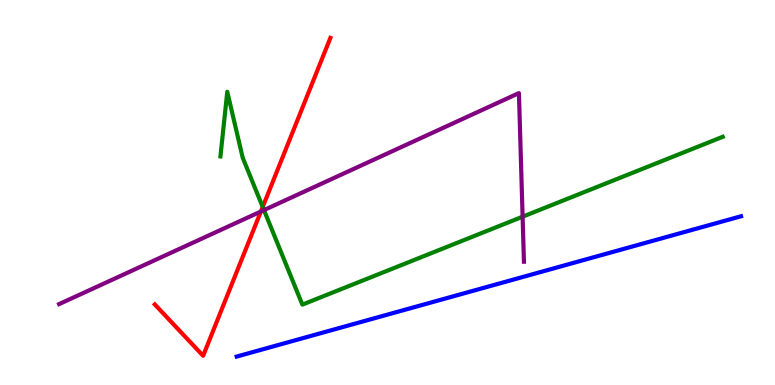[{'lines': ['blue', 'red'], 'intersections': []}, {'lines': ['green', 'red'], 'intersections': [{'x': 3.39, 'y': 4.62}]}, {'lines': ['purple', 'red'], 'intersections': [{'x': 3.37, 'y': 4.51}]}, {'lines': ['blue', 'green'], 'intersections': []}, {'lines': ['blue', 'purple'], 'intersections': []}, {'lines': ['green', 'purple'], 'intersections': [{'x': 3.41, 'y': 4.54}, {'x': 6.74, 'y': 4.37}]}]